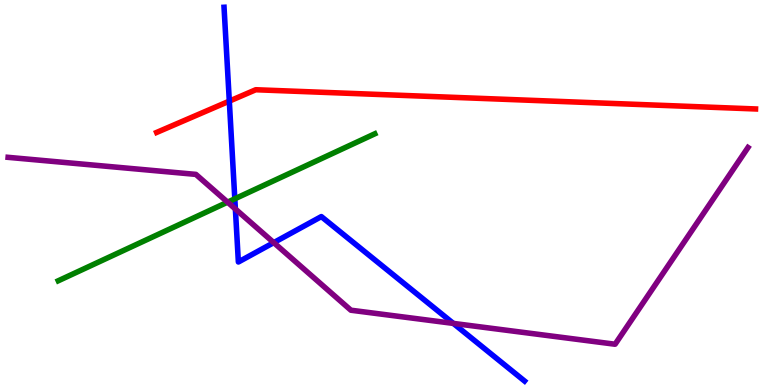[{'lines': ['blue', 'red'], 'intersections': [{'x': 2.96, 'y': 7.37}]}, {'lines': ['green', 'red'], 'intersections': []}, {'lines': ['purple', 'red'], 'intersections': []}, {'lines': ['blue', 'green'], 'intersections': [{'x': 3.03, 'y': 4.84}]}, {'lines': ['blue', 'purple'], 'intersections': [{'x': 3.04, 'y': 4.57}, {'x': 3.53, 'y': 3.7}, {'x': 5.85, 'y': 1.6}]}, {'lines': ['green', 'purple'], 'intersections': [{'x': 2.94, 'y': 4.75}]}]